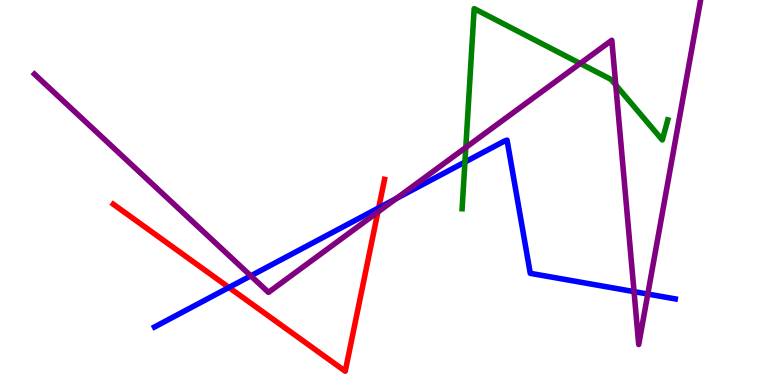[{'lines': ['blue', 'red'], 'intersections': [{'x': 2.95, 'y': 2.53}, {'x': 4.89, 'y': 4.6}]}, {'lines': ['green', 'red'], 'intersections': []}, {'lines': ['purple', 'red'], 'intersections': [{'x': 4.88, 'y': 4.49}]}, {'lines': ['blue', 'green'], 'intersections': [{'x': 6.0, 'y': 5.79}]}, {'lines': ['blue', 'purple'], 'intersections': [{'x': 3.24, 'y': 2.84}, {'x': 5.11, 'y': 4.84}, {'x': 8.18, 'y': 2.43}, {'x': 8.36, 'y': 2.36}]}, {'lines': ['green', 'purple'], 'intersections': [{'x': 6.01, 'y': 6.17}, {'x': 7.49, 'y': 8.35}, {'x': 7.95, 'y': 7.79}]}]